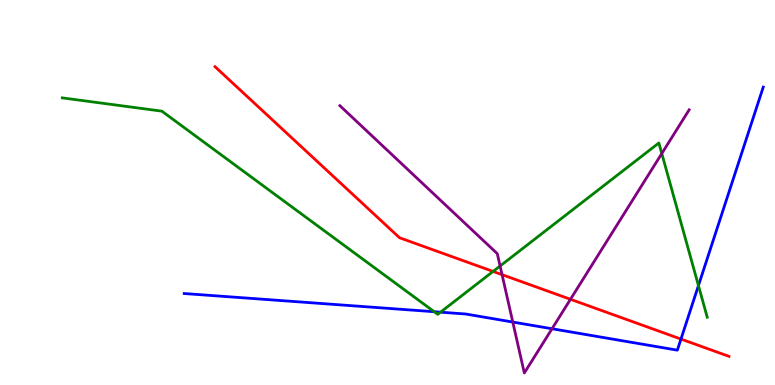[{'lines': ['blue', 'red'], 'intersections': [{'x': 8.79, 'y': 1.19}]}, {'lines': ['green', 'red'], 'intersections': [{'x': 6.36, 'y': 2.95}]}, {'lines': ['purple', 'red'], 'intersections': [{'x': 6.48, 'y': 2.87}, {'x': 7.36, 'y': 2.23}]}, {'lines': ['blue', 'green'], 'intersections': [{'x': 5.6, 'y': 1.9}, {'x': 5.68, 'y': 1.89}, {'x': 9.01, 'y': 2.58}]}, {'lines': ['blue', 'purple'], 'intersections': [{'x': 6.62, 'y': 1.64}, {'x': 7.12, 'y': 1.46}]}, {'lines': ['green', 'purple'], 'intersections': [{'x': 6.45, 'y': 3.09}, {'x': 8.54, 'y': 6.01}]}]